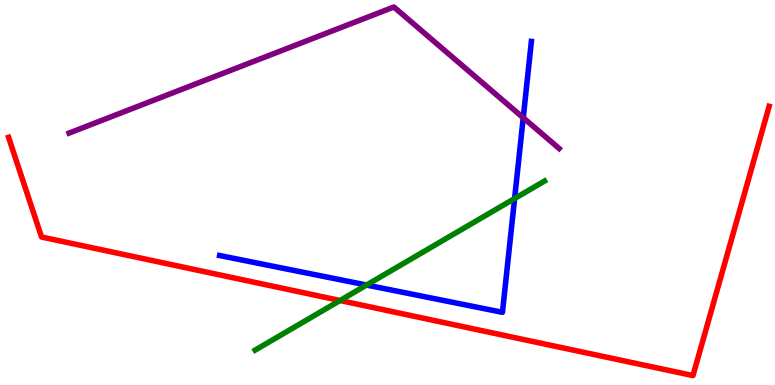[{'lines': ['blue', 'red'], 'intersections': []}, {'lines': ['green', 'red'], 'intersections': [{'x': 4.39, 'y': 2.19}]}, {'lines': ['purple', 'red'], 'intersections': []}, {'lines': ['blue', 'green'], 'intersections': [{'x': 4.73, 'y': 2.6}, {'x': 6.64, 'y': 4.84}]}, {'lines': ['blue', 'purple'], 'intersections': [{'x': 6.75, 'y': 6.94}]}, {'lines': ['green', 'purple'], 'intersections': []}]